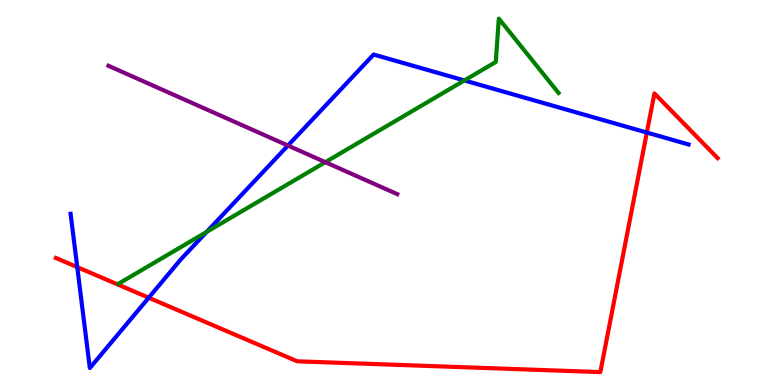[{'lines': ['blue', 'red'], 'intersections': [{'x': 0.997, 'y': 3.06}, {'x': 1.92, 'y': 2.27}, {'x': 8.35, 'y': 6.56}]}, {'lines': ['green', 'red'], 'intersections': []}, {'lines': ['purple', 'red'], 'intersections': []}, {'lines': ['blue', 'green'], 'intersections': [{'x': 2.67, 'y': 3.98}, {'x': 5.99, 'y': 7.91}]}, {'lines': ['blue', 'purple'], 'intersections': [{'x': 3.72, 'y': 6.22}]}, {'lines': ['green', 'purple'], 'intersections': [{'x': 4.2, 'y': 5.79}]}]